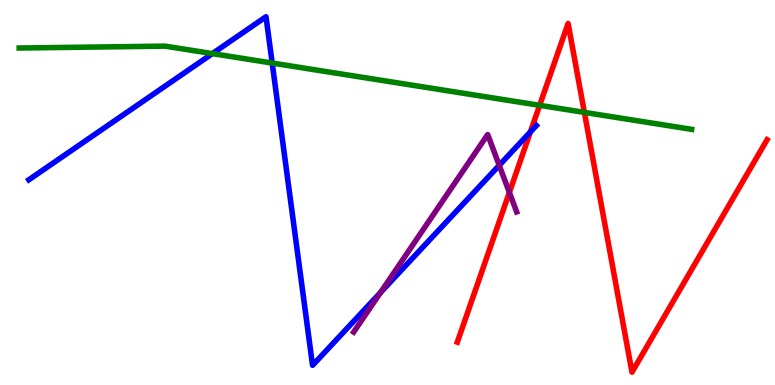[{'lines': ['blue', 'red'], 'intersections': [{'x': 6.84, 'y': 6.57}]}, {'lines': ['green', 'red'], 'intersections': [{'x': 6.96, 'y': 7.26}, {'x': 7.54, 'y': 7.08}]}, {'lines': ['purple', 'red'], 'intersections': [{'x': 6.57, 'y': 5.0}]}, {'lines': ['blue', 'green'], 'intersections': [{'x': 2.74, 'y': 8.61}, {'x': 3.51, 'y': 8.36}]}, {'lines': ['blue', 'purple'], 'intersections': [{'x': 4.91, 'y': 2.4}, {'x': 6.44, 'y': 5.71}]}, {'lines': ['green', 'purple'], 'intersections': []}]